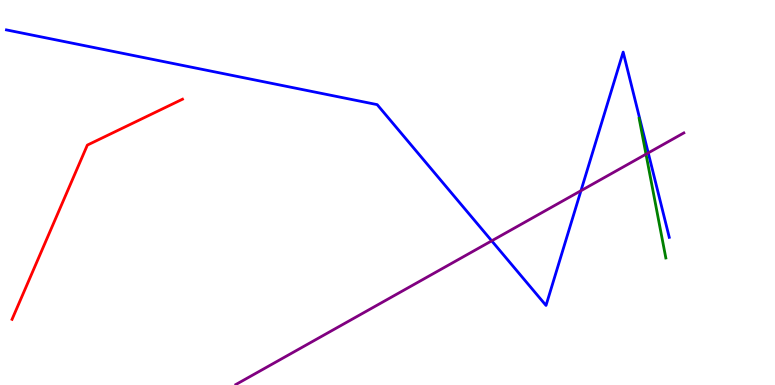[{'lines': ['blue', 'red'], 'intersections': []}, {'lines': ['green', 'red'], 'intersections': []}, {'lines': ['purple', 'red'], 'intersections': []}, {'lines': ['blue', 'green'], 'intersections': []}, {'lines': ['blue', 'purple'], 'intersections': [{'x': 6.34, 'y': 3.74}, {'x': 7.5, 'y': 5.05}, {'x': 8.36, 'y': 6.03}]}, {'lines': ['green', 'purple'], 'intersections': [{'x': 8.34, 'y': 6.0}]}]